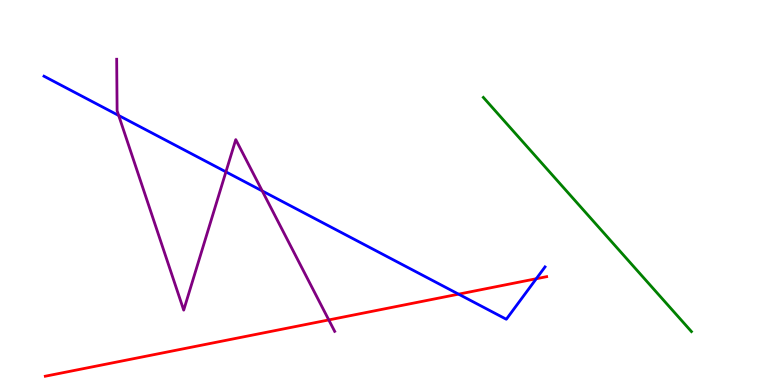[{'lines': ['blue', 'red'], 'intersections': [{'x': 5.92, 'y': 2.36}, {'x': 6.92, 'y': 2.76}]}, {'lines': ['green', 'red'], 'intersections': []}, {'lines': ['purple', 'red'], 'intersections': [{'x': 4.24, 'y': 1.69}]}, {'lines': ['blue', 'green'], 'intersections': []}, {'lines': ['blue', 'purple'], 'intersections': [{'x': 1.53, 'y': 7.0}, {'x': 2.92, 'y': 5.54}, {'x': 3.38, 'y': 5.04}]}, {'lines': ['green', 'purple'], 'intersections': []}]